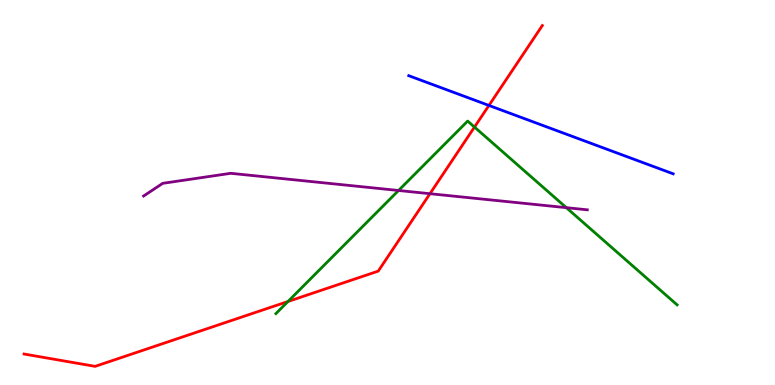[{'lines': ['blue', 'red'], 'intersections': [{'x': 6.31, 'y': 7.26}]}, {'lines': ['green', 'red'], 'intersections': [{'x': 3.72, 'y': 2.17}, {'x': 6.12, 'y': 6.7}]}, {'lines': ['purple', 'red'], 'intersections': [{'x': 5.55, 'y': 4.97}]}, {'lines': ['blue', 'green'], 'intersections': []}, {'lines': ['blue', 'purple'], 'intersections': []}, {'lines': ['green', 'purple'], 'intersections': [{'x': 5.14, 'y': 5.05}, {'x': 7.31, 'y': 4.61}]}]